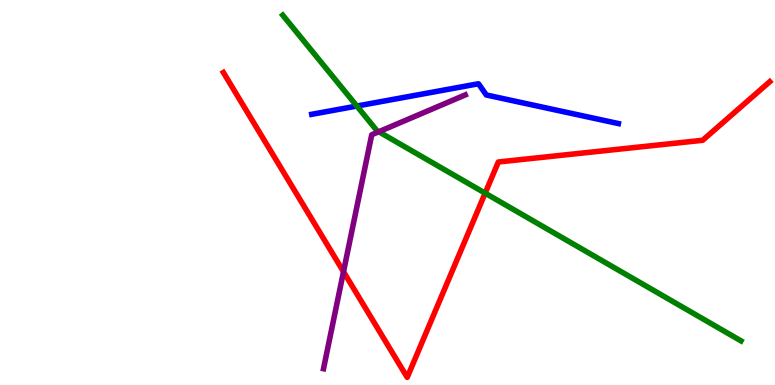[{'lines': ['blue', 'red'], 'intersections': []}, {'lines': ['green', 'red'], 'intersections': [{'x': 6.26, 'y': 4.98}]}, {'lines': ['purple', 'red'], 'intersections': [{'x': 4.43, 'y': 2.94}]}, {'lines': ['blue', 'green'], 'intersections': [{'x': 4.6, 'y': 7.25}]}, {'lines': ['blue', 'purple'], 'intersections': []}, {'lines': ['green', 'purple'], 'intersections': [{'x': 4.89, 'y': 6.58}]}]